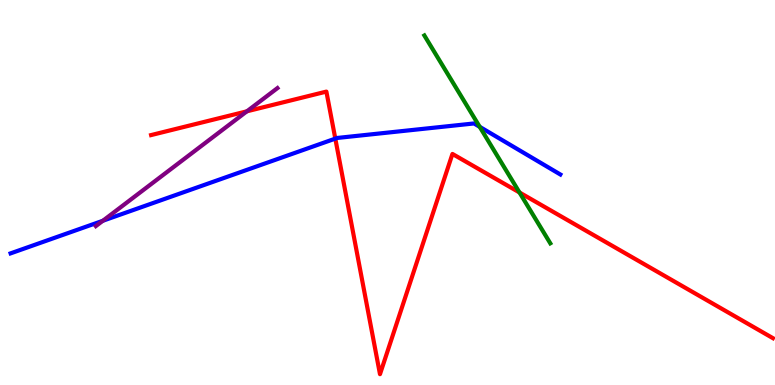[{'lines': ['blue', 'red'], 'intersections': [{'x': 4.33, 'y': 6.4}]}, {'lines': ['green', 'red'], 'intersections': [{'x': 6.7, 'y': 5.0}]}, {'lines': ['purple', 'red'], 'intersections': [{'x': 3.19, 'y': 7.11}]}, {'lines': ['blue', 'green'], 'intersections': [{'x': 6.19, 'y': 6.71}]}, {'lines': ['blue', 'purple'], 'intersections': [{'x': 1.33, 'y': 4.27}]}, {'lines': ['green', 'purple'], 'intersections': []}]